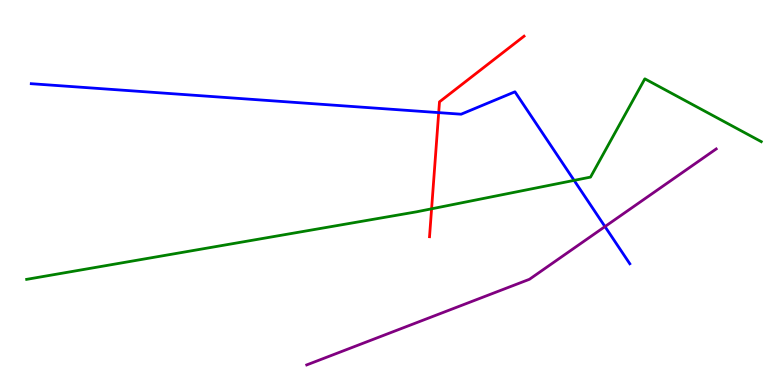[{'lines': ['blue', 'red'], 'intersections': [{'x': 5.66, 'y': 7.07}]}, {'lines': ['green', 'red'], 'intersections': [{'x': 5.57, 'y': 4.58}]}, {'lines': ['purple', 'red'], 'intersections': []}, {'lines': ['blue', 'green'], 'intersections': [{'x': 7.41, 'y': 5.31}]}, {'lines': ['blue', 'purple'], 'intersections': [{'x': 7.81, 'y': 4.11}]}, {'lines': ['green', 'purple'], 'intersections': []}]